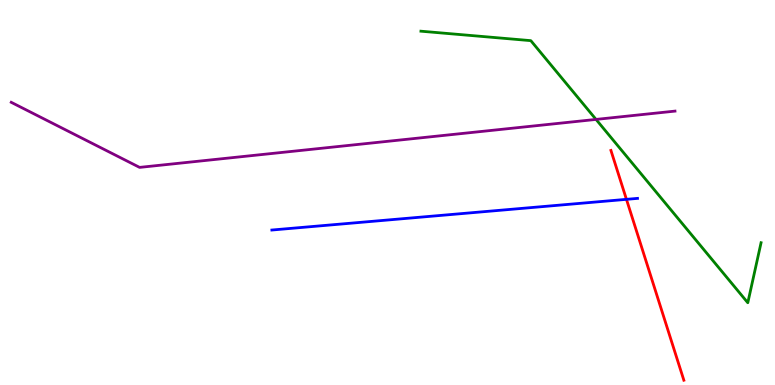[{'lines': ['blue', 'red'], 'intersections': [{'x': 8.08, 'y': 4.82}]}, {'lines': ['green', 'red'], 'intersections': []}, {'lines': ['purple', 'red'], 'intersections': []}, {'lines': ['blue', 'green'], 'intersections': []}, {'lines': ['blue', 'purple'], 'intersections': []}, {'lines': ['green', 'purple'], 'intersections': [{'x': 7.69, 'y': 6.9}]}]